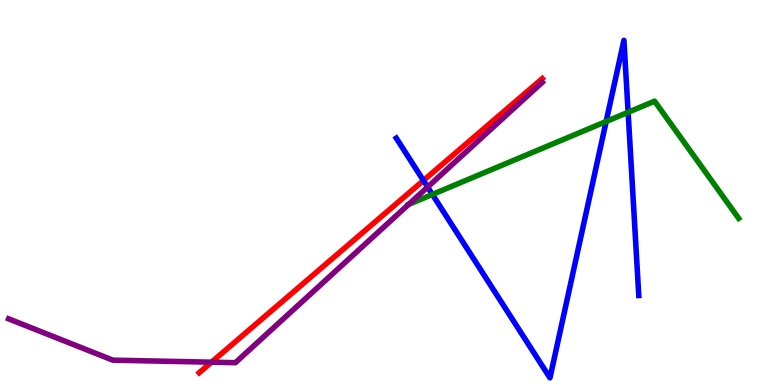[{'lines': ['blue', 'red'], 'intersections': [{'x': 5.46, 'y': 5.31}]}, {'lines': ['green', 'red'], 'intersections': []}, {'lines': ['purple', 'red'], 'intersections': [{'x': 2.73, 'y': 0.592}]}, {'lines': ['blue', 'green'], 'intersections': [{'x': 5.58, 'y': 4.95}, {'x': 7.82, 'y': 6.84}, {'x': 8.1, 'y': 7.08}]}, {'lines': ['blue', 'purple'], 'intersections': [{'x': 5.52, 'y': 5.14}]}, {'lines': ['green', 'purple'], 'intersections': [{'x': 5.27, 'y': 4.69}]}]